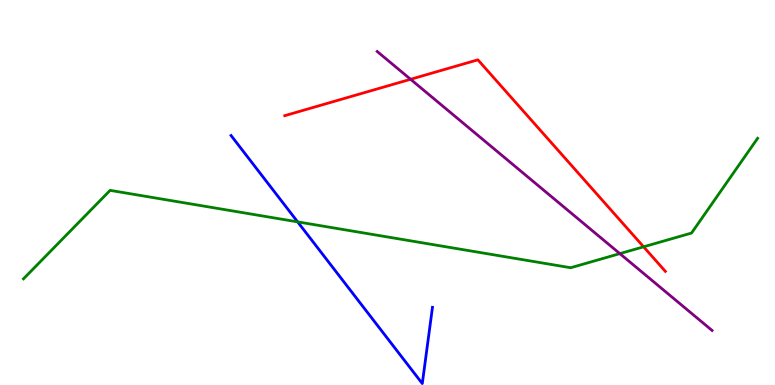[{'lines': ['blue', 'red'], 'intersections': []}, {'lines': ['green', 'red'], 'intersections': [{'x': 8.3, 'y': 3.59}]}, {'lines': ['purple', 'red'], 'intersections': [{'x': 5.3, 'y': 7.94}]}, {'lines': ['blue', 'green'], 'intersections': [{'x': 3.84, 'y': 4.24}]}, {'lines': ['blue', 'purple'], 'intersections': []}, {'lines': ['green', 'purple'], 'intersections': [{'x': 8.0, 'y': 3.41}]}]